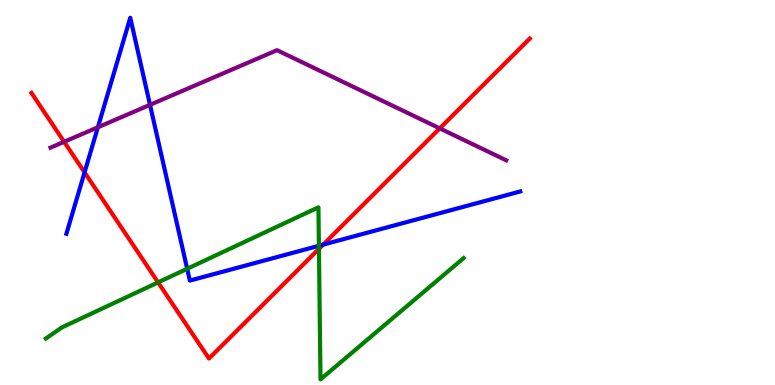[{'lines': ['blue', 'red'], 'intersections': [{'x': 1.09, 'y': 5.52}, {'x': 4.17, 'y': 3.65}]}, {'lines': ['green', 'red'], 'intersections': [{'x': 2.04, 'y': 2.67}, {'x': 4.12, 'y': 3.54}]}, {'lines': ['purple', 'red'], 'intersections': [{'x': 0.827, 'y': 6.32}, {'x': 5.67, 'y': 6.67}]}, {'lines': ['blue', 'green'], 'intersections': [{'x': 2.42, 'y': 3.02}, {'x': 4.11, 'y': 3.62}]}, {'lines': ['blue', 'purple'], 'intersections': [{'x': 1.26, 'y': 6.69}, {'x': 1.94, 'y': 7.28}]}, {'lines': ['green', 'purple'], 'intersections': []}]